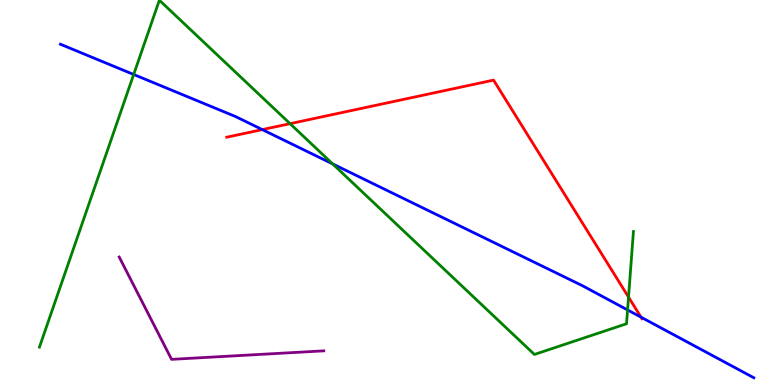[{'lines': ['blue', 'red'], 'intersections': [{'x': 3.38, 'y': 6.63}, {'x': 8.27, 'y': 1.76}]}, {'lines': ['green', 'red'], 'intersections': [{'x': 3.74, 'y': 6.79}, {'x': 8.11, 'y': 2.28}]}, {'lines': ['purple', 'red'], 'intersections': []}, {'lines': ['blue', 'green'], 'intersections': [{'x': 1.73, 'y': 8.07}, {'x': 4.29, 'y': 5.74}, {'x': 8.1, 'y': 1.95}]}, {'lines': ['blue', 'purple'], 'intersections': []}, {'lines': ['green', 'purple'], 'intersections': []}]